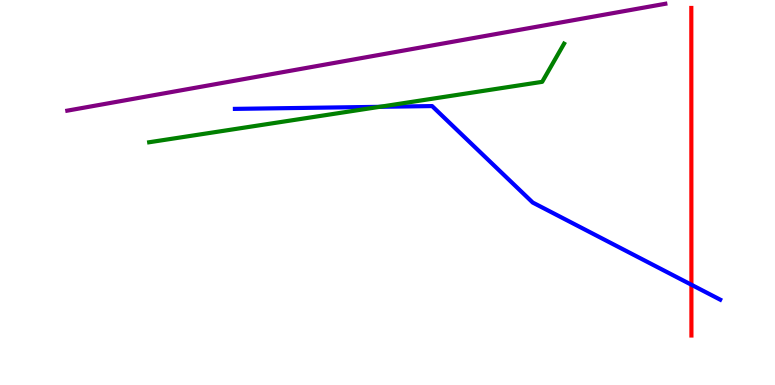[{'lines': ['blue', 'red'], 'intersections': [{'x': 8.92, 'y': 2.6}]}, {'lines': ['green', 'red'], 'intersections': []}, {'lines': ['purple', 'red'], 'intersections': []}, {'lines': ['blue', 'green'], 'intersections': [{'x': 4.9, 'y': 7.23}]}, {'lines': ['blue', 'purple'], 'intersections': []}, {'lines': ['green', 'purple'], 'intersections': []}]